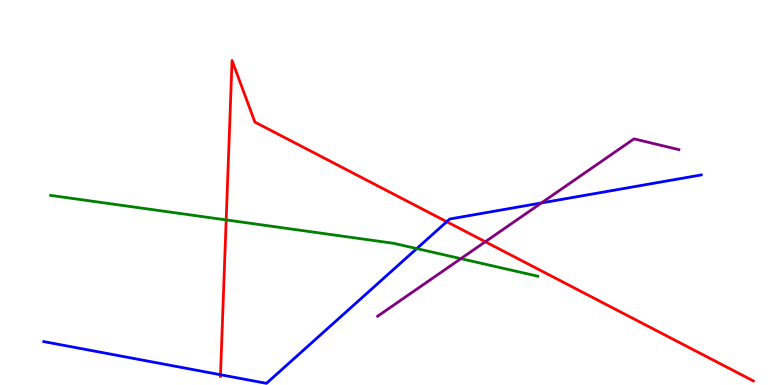[{'lines': ['blue', 'red'], 'intersections': [{'x': 2.85, 'y': 0.267}, {'x': 5.76, 'y': 4.24}]}, {'lines': ['green', 'red'], 'intersections': [{'x': 2.92, 'y': 4.29}]}, {'lines': ['purple', 'red'], 'intersections': [{'x': 6.26, 'y': 3.72}]}, {'lines': ['blue', 'green'], 'intersections': [{'x': 5.38, 'y': 3.54}]}, {'lines': ['blue', 'purple'], 'intersections': [{'x': 6.99, 'y': 4.73}]}, {'lines': ['green', 'purple'], 'intersections': [{'x': 5.95, 'y': 3.28}]}]